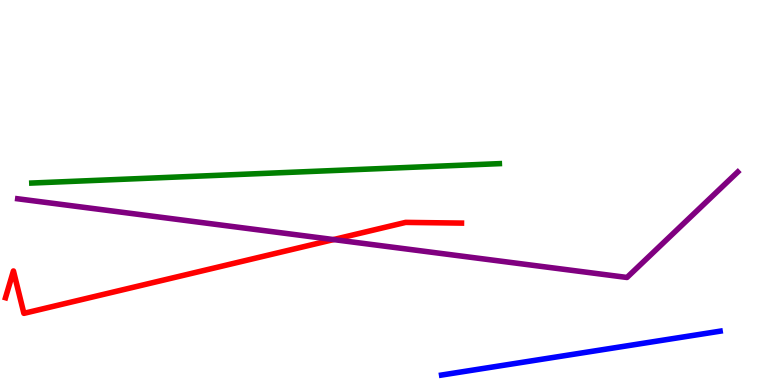[{'lines': ['blue', 'red'], 'intersections': []}, {'lines': ['green', 'red'], 'intersections': []}, {'lines': ['purple', 'red'], 'intersections': [{'x': 4.3, 'y': 3.78}]}, {'lines': ['blue', 'green'], 'intersections': []}, {'lines': ['blue', 'purple'], 'intersections': []}, {'lines': ['green', 'purple'], 'intersections': []}]